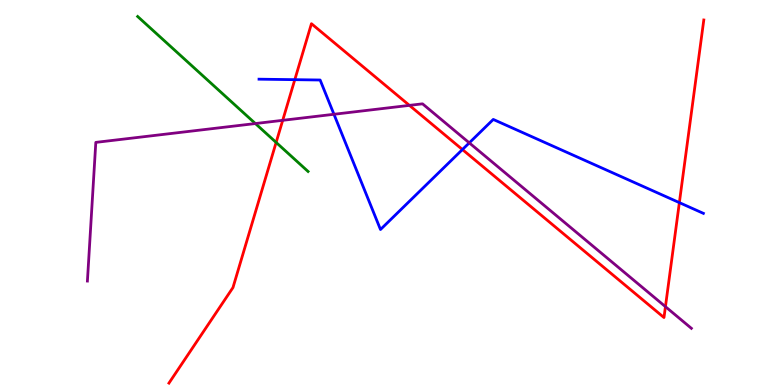[{'lines': ['blue', 'red'], 'intersections': [{'x': 3.8, 'y': 7.93}, {'x': 5.97, 'y': 6.12}, {'x': 8.77, 'y': 4.74}]}, {'lines': ['green', 'red'], 'intersections': [{'x': 3.56, 'y': 6.3}]}, {'lines': ['purple', 'red'], 'intersections': [{'x': 3.65, 'y': 6.87}, {'x': 5.28, 'y': 7.26}, {'x': 8.59, 'y': 2.03}]}, {'lines': ['blue', 'green'], 'intersections': []}, {'lines': ['blue', 'purple'], 'intersections': [{'x': 4.31, 'y': 7.03}, {'x': 6.06, 'y': 6.29}]}, {'lines': ['green', 'purple'], 'intersections': [{'x': 3.3, 'y': 6.79}]}]